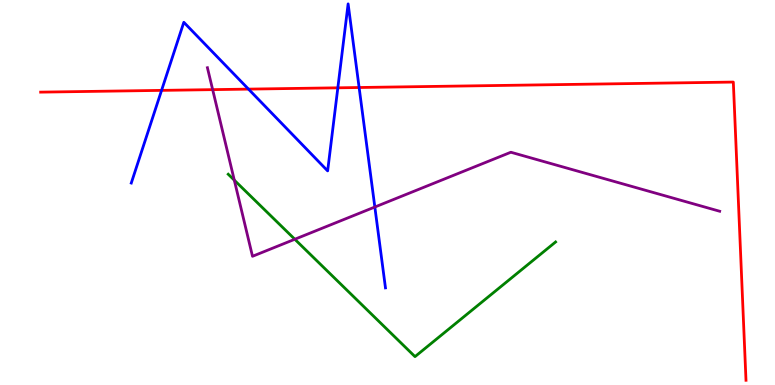[{'lines': ['blue', 'red'], 'intersections': [{'x': 2.08, 'y': 7.65}, {'x': 3.21, 'y': 7.69}, {'x': 4.36, 'y': 7.72}, {'x': 4.63, 'y': 7.73}]}, {'lines': ['green', 'red'], 'intersections': []}, {'lines': ['purple', 'red'], 'intersections': [{'x': 2.74, 'y': 7.67}]}, {'lines': ['blue', 'green'], 'intersections': []}, {'lines': ['blue', 'purple'], 'intersections': [{'x': 4.84, 'y': 4.62}]}, {'lines': ['green', 'purple'], 'intersections': [{'x': 3.02, 'y': 5.32}, {'x': 3.8, 'y': 3.79}]}]